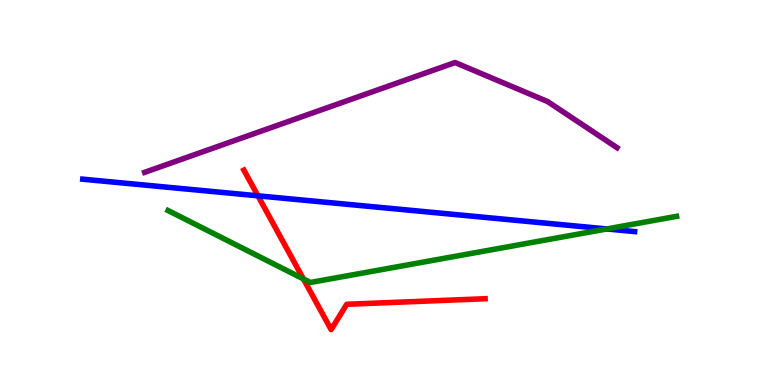[{'lines': ['blue', 'red'], 'intersections': [{'x': 3.33, 'y': 4.91}]}, {'lines': ['green', 'red'], 'intersections': [{'x': 3.92, 'y': 2.75}]}, {'lines': ['purple', 'red'], 'intersections': []}, {'lines': ['blue', 'green'], 'intersections': [{'x': 7.83, 'y': 4.05}]}, {'lines': ['blue', 'purple'], 'intersections': []}, {'lines': ['green', 'purple'], 'intersections': []}]